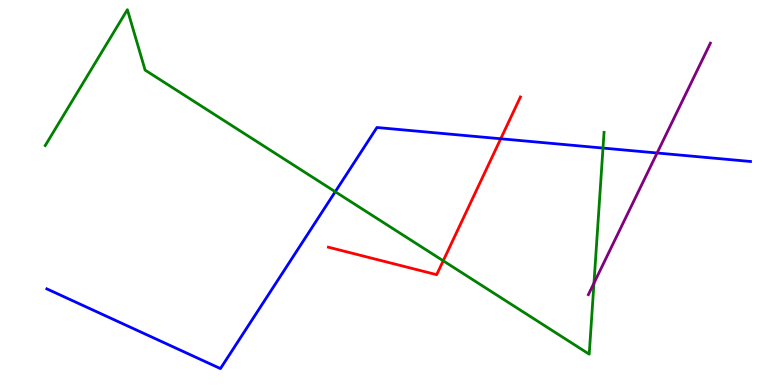[{'lines': ['blue', 'red'], 'intersections': [{'x': 6.46, 'y': 6.4}]}, {'lines': ['green', 'red'], 'intersections': [{'x': 5.72, 'y': 3.23}]}, {'lines': ['purple', 'red'], 'intersections': []}, {'lines': ['blue', 'green'], 'intersections': [{'x': 4.33, 'y': 5.02}, {'x': 7.78, 'y': 6.15}]}, {'lines': ['blue', 'purple'], 'intersections': [{'x': 8.48, 'y': 6.03}]}, {'lines': ['green', 'purple'], 'intersections': [{'x': 7.66, 'y': 2.65}]}]